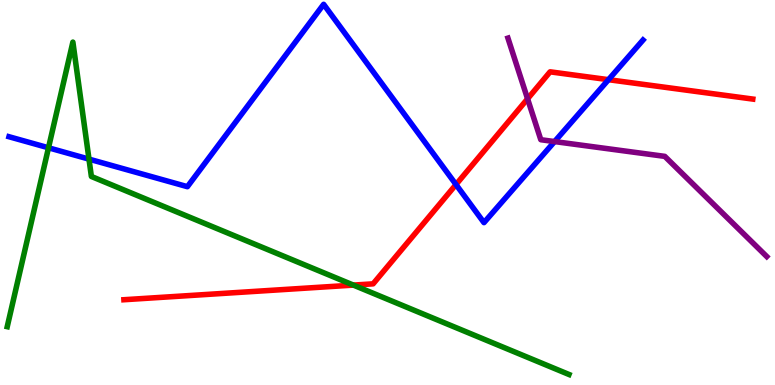[{'lines': ['blue', 'red'], 'intersections': [{'x': 5.88, 'y': 5.21}, {'x': 7.85, 'y': 7.93}]}, {'lines': ['green', 'red'], 'intersections': [{'x': 4.56, 'y': 2.59}]}, {'lines': ['purple', 'red'], 'intersections': [{'x': 6.81, 'y': 7.43}]}, {'lines': ['blue', 'green'], 'intersections': [{'x': 0.626, 'y': 6.16}, {'x': 1.15, 'y': 5.87}]}, {'lines': ['blue', 'purple'], 'intersections': [{'x': 7.16, 'y': 6.32}]}, {'lines': ['green', 'purple'], 'intersections': []}]